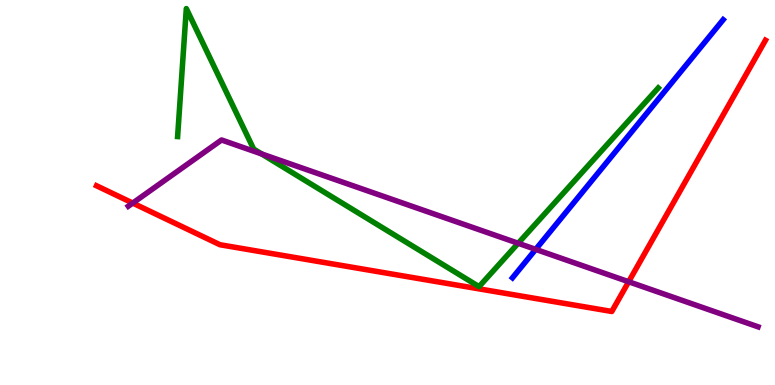[{'lines': ['blue', 'red'], 'intersections': []}, {'lines': ['green', 'red'], 'intersections': []}, {'lines': ['purple', 'red'], 'intersections': [{'x': 1.71, 'y': 4.73}, {'x': 8.11, 'y': 2.68}]}, {'lines': ['blue', 'green'], 'intersections': []}, {'lines': ['blue', 'purple'], 'intersections': [{'x': 6.91, 'y': 3.52}]}, {'lines': ['green', 'purple'], 'intersections': [{'x': 3.38, 'y': 6.0}, {'x': 6.69, 'y': 3.68}]}]